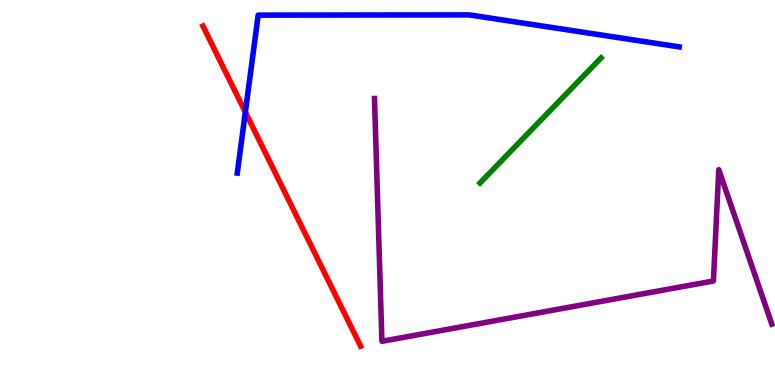[{'lines': ['blue', 'red'], 'intersections': [{'x': 3.17, 'y': 7.09}]}, {'lines': ['green', 'red'], 'intersections': []}, {'lines': ['purple', 'red'], 'intersections': []}, {'lines': ['blue', 'green'], 'intersections': []}, {'lines': ['blue', 'purple'], 'intersections': []}, {'lines': ['green', 'purple'], 'intersections': []}]